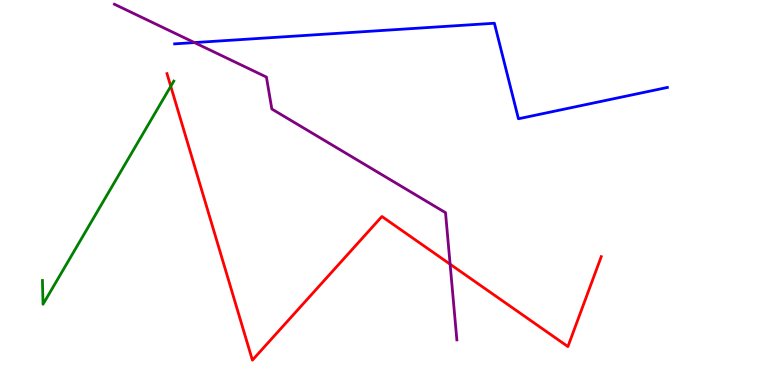[{'lines': ['blue', 'red'], 'intersections': []}, {'lines': ['green', 'red'], 'intersections': [{'x': 2.2, 'y': 7.76}]}, {'lines': ['purple', 'red'], 'intersections': [{'x': 5.81, 'y': 3.14}]}, {'lines': ['blue', 'green'], 'intersections': []}, {'lines': ['blue', 'purple'], 'intersections': [{'x': 2.51, 'y': 8.89}]}, {'lines': ['green', 'purple'], 'intersections': []}]